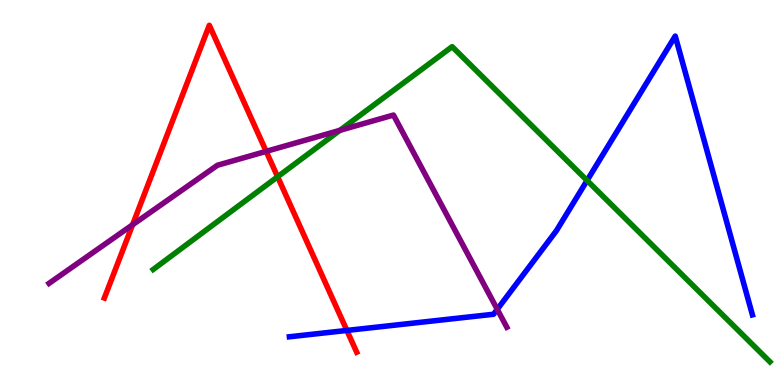[{'lines': ['blue', 'red'], 'intersections': [{'x': 4.48, 'y': 1.42}]}, {'lines': ['green', 'red'], 'intersections': [{'x': 3.58, 'y': 5.41}]}, {'lines': ['purple', 'red'], 'intersections': [{'x': 1.71, 'y': 4.16}, {'x': 3.43, 'y': 6.07}]}, {'lines': ['blue', 'green'], 'intersections': [{'x': 7.58, 'y': 5.31}]}, {'lines': ['blue', 'purple'], 'intersections': [{'x': 6.42, 'y': 1.97}]}, {'lines': ['green', 'purple'], 'intersections': [{'x': 4.39, 'y': 6.61}]}]